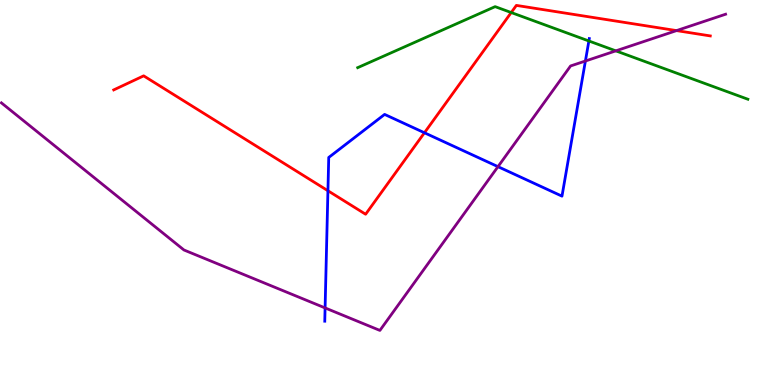[{'lines': ['blue', 'red'], 'intersections': [{'x': 4.23, 'y': 5.05}, {'x': 5.48, 'y': 6.55}]}, {'lines': ['green', 'red'], 'intersections': [{'x': 6.6, 'y': 9.67}]}, {'lines': ['purple', 'red'], 'intersections': [{'x': 8.73, 'y': 9.21}]}, {'lines': ['blue', 'green'], 'intersections': [{'x': 7.6, 'y': 8.94}]}, {'lines': ['blue', 'purple'], 'intersections': [{'x': 4.19, 'y': 2.0}, {'x': 6.43, 'y': 5.67}, {'x': 7.55, 'y': 8.42}]}, {'lines': ['green', 'purple'], 'intersections': [{'x': 7.95, 'y': 8.68}]}]